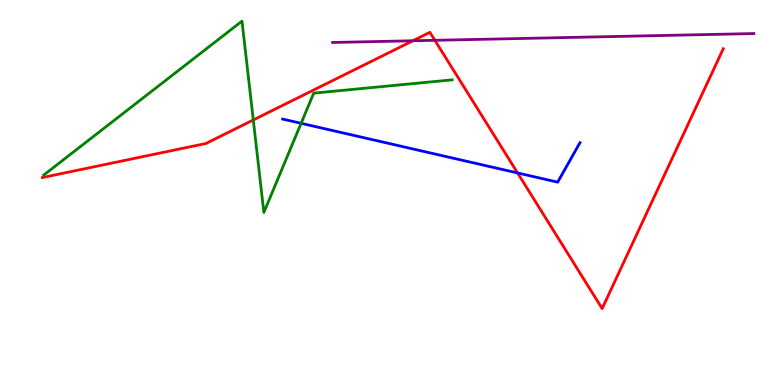[{'lines': ['blue', 'red'], 'intersections': [{'x': 6.68, 'y': 5.51}]}, {'lines': ['green', 'red'], 'intersections': [{'x': 3.27, 'y': 6.88}]}, {'lines': ['purple', 'red'], 'intersections': [{'x': 5.33, 'y': 8.94}, {'x': 5.61, 'y': 8.95}]}, {'lines': ['blue', 'green'], 'intersections': [{'x': 3.89, 'y': 6.8}]}, {'lines': ['blue', 'purple'], 'intersections': []}, {'lines': ['green', 'purple'], 'intersections': []}]